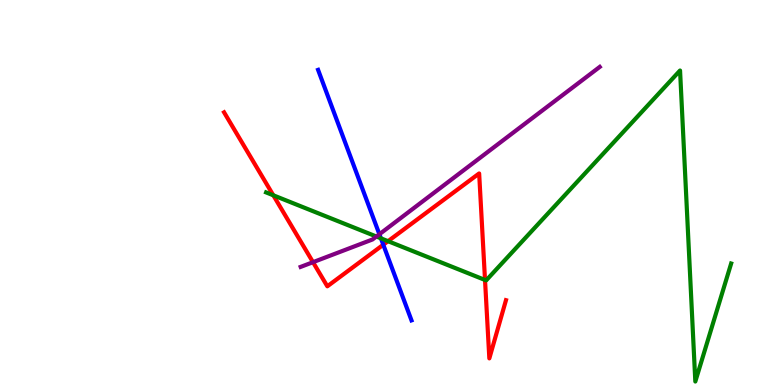[{'lines': ['blue', 'red'], 'intersections': [{'x': 4.95, 'y': 3.64}]}, {'lines': ['green', 'red'], 'intersections': [{'x': 3.53, 'y': 4.93}, {'x': 5.01, 'y': 3.74}, {'x': 6.26, 'y': 2.73}]}, {'lines': ['purple', 'red'], 'intersections': [{'x': 4.04, 'y': 3.19}]}, {'lines': ['blue', 'green'], 'intersections': [{'x': 4.91, 'y': 3.81}]}, {'lines': ['blue', 'purple'], 'intersections': [{'x': 4.9, 'y': 3.92}]}, {'lines': ['green', 'purple'], 'intersections': [{'x': 4.86, 'y': 3.86}]}]